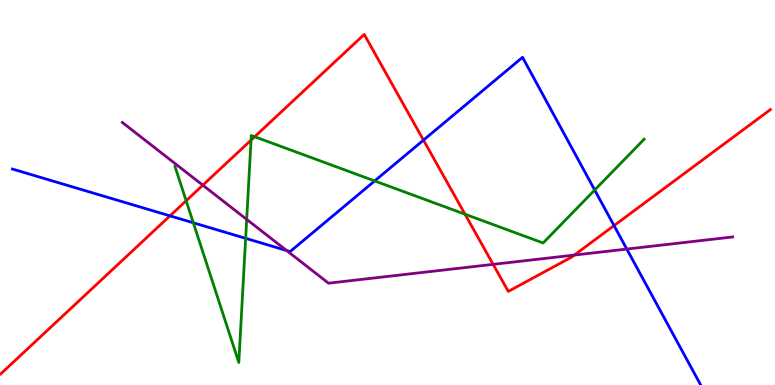[{'lines': ['blue', 'red'], 'intersections': [{'x': 2.19, 'y': 4.39}, {'x': 5.46, 'y': 6.36}, {'x': 7.92, 'y': 4.14}]}, {'lines': ['green', 'red'], 'intersections': [{'x': 2.4, 'y': 4.79}, {'x': 3.24, 'y': 6.36}, {'x': 3.29, 'y': 6.45}, {'x': 6.0, 'y': 4.44}]}, {'lines': ['purple', 'red'], 'intersections': [{'x': 2.62, 'y': 5.19}, {'x': 6.36, 'y': 3.13}, {'x': 7.41, 'y': 3.37}]}, {'lines': ['blue', 'green'], 'intersections': [{'x': 2.49, 'y': 4.21}, {'x': 3.17, 'y': 3.81}, {'x': 4.83, 'y': 5.3}, {'x': 7.67, 'y': 5.06}]}, {'lines': ['blue', 'purple'], 'intersections': [{'x': 3.7, 'y': 3.49}, {'x': 8.09, 'y': 3.53}]}, {'lines': ['green', 'purple'], 'intersections': [{'x': 3.18, 'y': 4.3}]}]